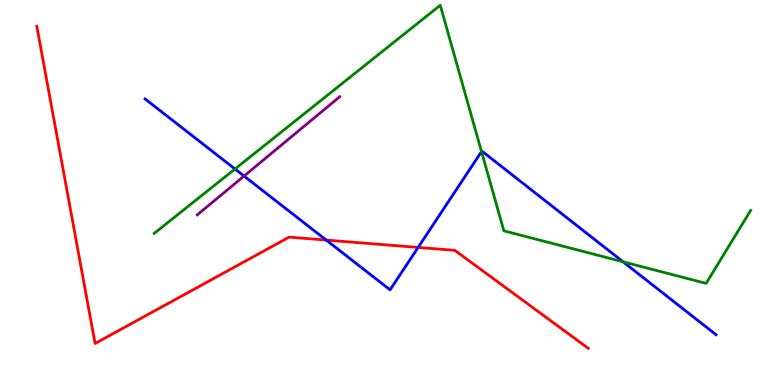[{'lines': ['blue', 'red'], 'intersections': [{'x': 4.21, 'y': 3.76}, {'x': 5.4, 'y': 3.57}]}, {'lines': ['green', 'red'], 'intersections': []}, {'lines': ['purple', 'red'], 'intersections': []}, {'lines': ['blue', 'green'], 'intersections': [{'x': 3.03, 'y': 5.61}, {'x': 6.21, 'y': 6.06}, {'x': 8.04, 'y': 3.2}]}, {'lines': ['blue', 'purple'], 'intersections': [{'x': 3.15, 'y': 5.43}]}, {'lines': ['green', 'purple'], 'intersections': []}]